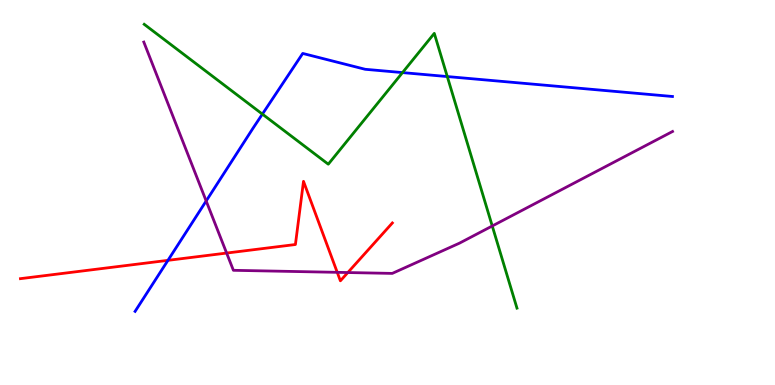[{'lines': ['blue', 'red'], 'intersections': [{'x': 2.17, 'y': 3.24}]}, {'lines': ['green', 'red'], 'intersections': []}, {'lines': ['purple', 'red'], 'intersections': [{'x': 2.92, 'y': 3.43}, {'x': 4.35, 'y': 2.93}, {'x': 4.49, 'y': 2.92}]}, {'lines': ['blue', 'green'], 'intersections': [{'x': 3.39, 'y': 7.04}, {'x': 5.19, 'y': 8.11}, {'x': 5.77, 'y': 8.01}]}, {'lines': ['blue', 'purple'], 'intersections': [{'x': 2.66, 'y': 4.78}]}, {'lines': ['green', 'purple'], 'intersections': [{'x': 6.35, 'y': 4.13}]}]